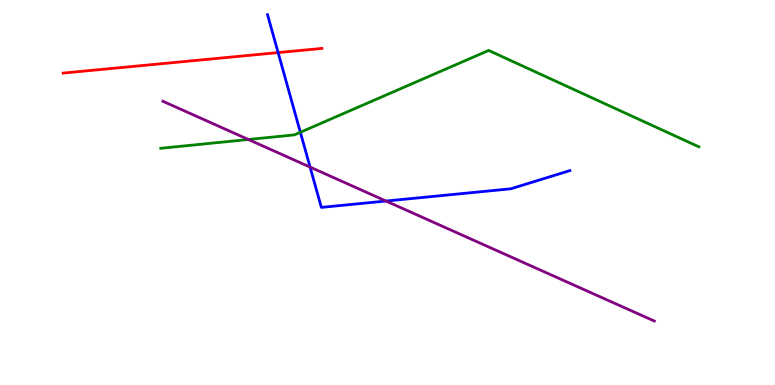[{'lines': ['blue', 'red'], 'intersections': [{'x': 3.59, 'y': 8.63}]}, {'lines': ['green', 'red'], 'intersections': []}, {'lines': ['purple', 'red'], 'intersections': []}, {'lines': ['blue', 'green'], 'intersections': [{'x': 3.88, 'y': 6.56}]}, {'lines': ['blue', 'purple'], 'intersections': [{'x': 4.0, 'y': 5.66}, {'x': 4.98, 'y': 4.78}]}, {'lines': ['green', 'purple'], 'intersections': [{'x': 3.2, 'y': 6.38}]}]